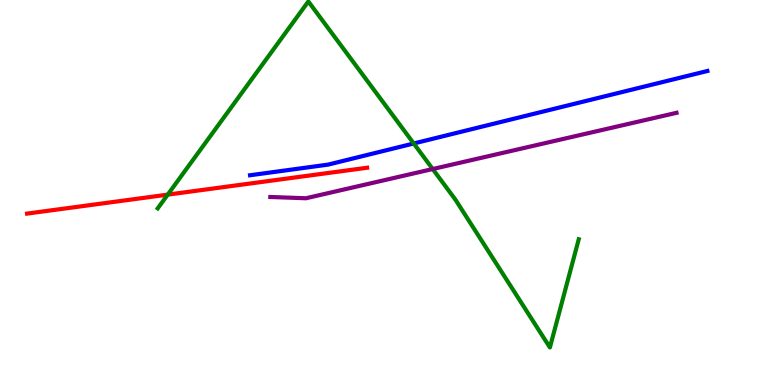[{'lines': ['blue', 'red'], 'intersections': []}, {'lines': ['green', 'red'], 'intersections': [{'x': 2.16, 'y': 4.94}]}, {'lines': ['purple', 'red'], 'intersections': []}, {'lines': ['blue', 'green'], 'intersections': [{'x': 5.34, 'y': 6.27}]}, {'lines': ['blue', 'purple'], 'intersections': []}, {'lines': ['green', 'purple'], 'intersections': [{'x': 5.58, 'y': 5.61}]}]